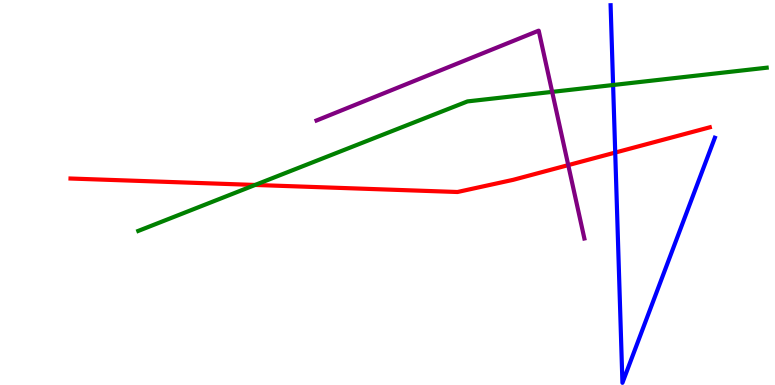[{'lines': ['blue', 'red'], 'intersections': [{'x': 7.94, 'y': 6.04}]}, {'lines': ['green', 'red'], 'intersections': [{'x': 3.29, 'y': 5.2}]}, {'lines': ['purple', 'red'], 'intersections': [{'x': 7.33, 'y': 5.71}]}, {'lines': ['blue', 'green'], 'intersections': [{'x': 7.91, 'y': 7.79}]}, {'lines': ['blue', 'purple'], 'intersections': []}, {'lines': ['green', 'purple'], 'intersections': [{'x': 7.12, 'y': 7.61}]}]